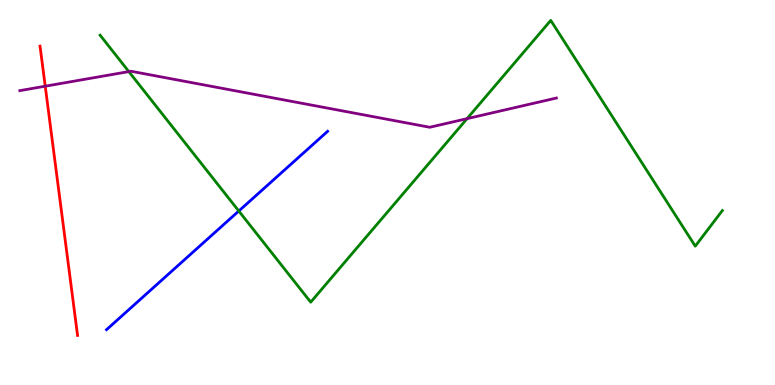[{'lines': ['blue', 'red'], 'intersections': []}, {'lines': ['green', 'red'], 'intersections': []}, {'lines': ['purple', 'red'], 'intersections': [{'x': 0.584, 'y': 7.76}]}, {'lines': ['blue', 'green'], 'intersections': [{'x': 3.08, 'y': 4.52}]}, {'lines': ['blue', 'purple'], 'intersections': []}, {'lines': ['green', 'purple'], 'intersections': [{'x': 1.66, 'y': 8.14}, {'x': 6.03, 'y': 6.92}]}]